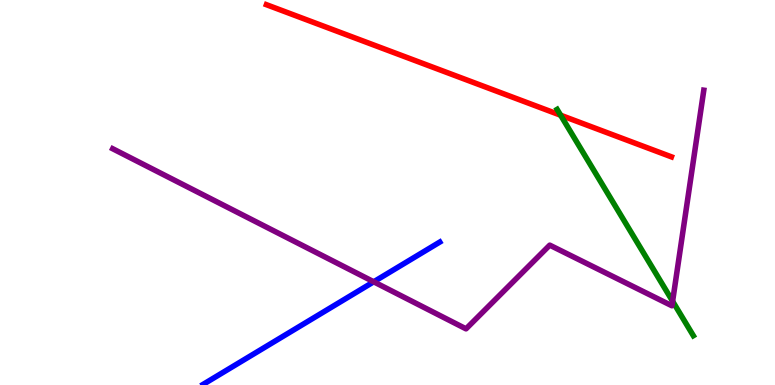[{'lines': ['blue', 'red'], 'intersections': []}, {'lines': ['green', 'red'], 'intersections': [{'x': 7.23, 'y': 7.01}]}, {'lines': ['purple', 'red'], 'intersections': []}, {'lines': ['blue', 'green'], 'intersections': []}, {'lines': ['blue', 'purple'], 'intersections': [{'x': 4.82, 'y': 2.68}]}, {'lines': ['green', 'purple'], 'intersections': [{'x': 8.68, 'y': 2.18}]}]